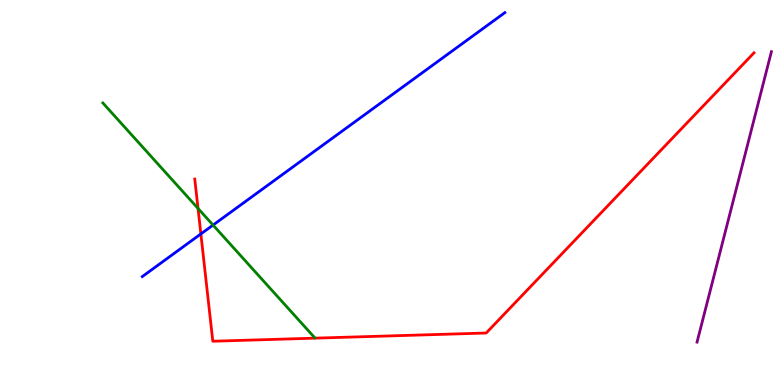[{'lines': ['blue', 'red'], 'intersections': [{'x': 2.59, 'y': 3.92}]}, {'lines': ['green', 'red'], 'intersections': [{'x': 2.56, 'y': 4.59}]}, {'lines': ['purple', 'red'], 'intersections': []}, {'lines': ['blue', 'green'], 'intersections': [{'x': 2.75, 'y': 4.15}]}, {'lines': ['blue', 'purple'], 'intersections': []}, {'lines': ['green', 'purple'], 'intersections': []}]